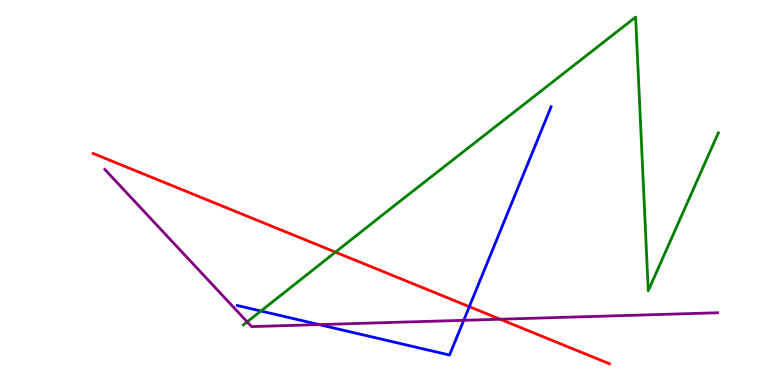[{'lines': ['blue', 'red'], 'intersections': [{'x': 6.06, 'y': 2.03}]}, {'lines': ['green', 'red'], 'intersections': [{'x': 4.33, 'y': 3.45}]}, {'lines': ['purple', 'red'], 'intersections': [{'x': 6.45, 'y': 1.71}]}, {'lines': ['blue', 'green'], 'intersections': [{'x': 3.37, 'y': 1.92}]}, {'lines': ['blue', 'purple'], 'intersections': [{'x': 4.12, 'y': 1.57}, {'x': 5.98, 'y': 1.68}]}, {'lines': ['green', 'purple'], 'intersections': [{'x': 3.19, 'y': 1.64}]}]